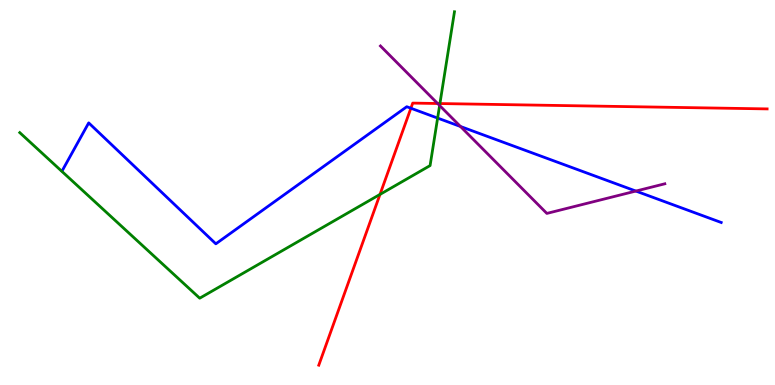[{'lines': ['blue', 'red'], 'intersections': [{'x': 5.3, 'y': 7.19}]}, {'lines': ['green', 'red'], 'intersections': [{'x': 4.9, 'y': 4.95}, {'x': 5.68, 'y': 7.31}]}, {'lines': ['purple', 'red'], 'intersections': [{'x': 5.65, 'y': 7.31}]}, {'lines': ['blue', 'green'], 'intersections': [{'x': 5.65, 'y': 6.93}]}, {'lines': ['blue', 'purple'], 'intersections': [{'x': 5.94, 'y': 6.71}, {'x': 8.2, 'y': 5.04}]}, {'lines': ['green', 'purple'], 'intersections': [{'x': 5.67, 'y': 7.26}]}]